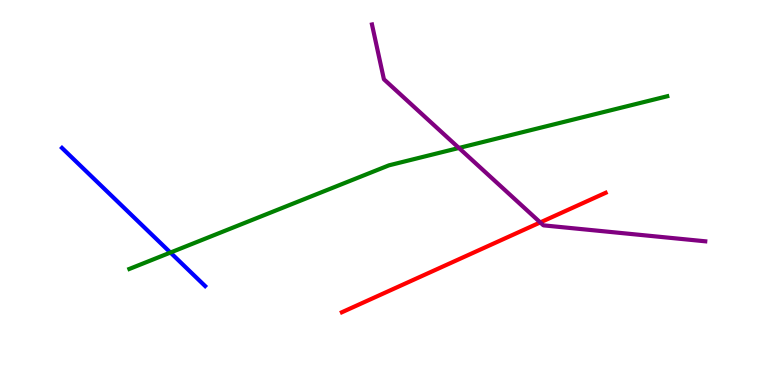[{'lines': ['blue', 'red'], 'intersections': []}, {'lines': ['green', 'red'], 'intersections': []}, {'lines': ['purple', 'red'], 'intersections': [{'x': 6.97, 'y': 4.22}]}, {'lines': ['blue', 'green'], 'intersections': [{'x': 2.2, 'y': 3.44}]}, {'lines': ['blue', 'purple'], 'intersections': []}, {'lines': ['green', 'purple'], 'intersections': [{'x': 5.92, 'y': 6.16}]}]